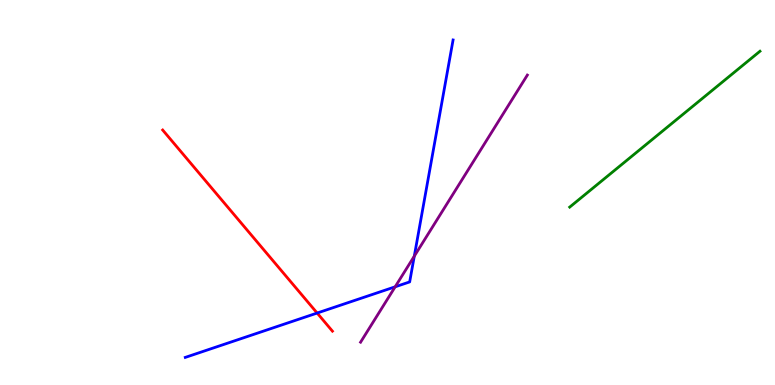[{'lines': ['blue', 'red'], 'intersections': [{'x': 4.09, 'y': 1.87}]}, {'lines': ['green', 'red'], 'intersections': []}, {'lines': ['purple', 'red'], 'intersections': []}, {'lines': ['blue', 'green'], 'intersections': []}, {'lines': ['blue', 'purple'], 'intersections': [{'x': 5.1, 'y': 2.55}, {'x': 5.35, 'y': 3.35}]}, {'lines': ['green', 'purple'], 'intersections': []}]